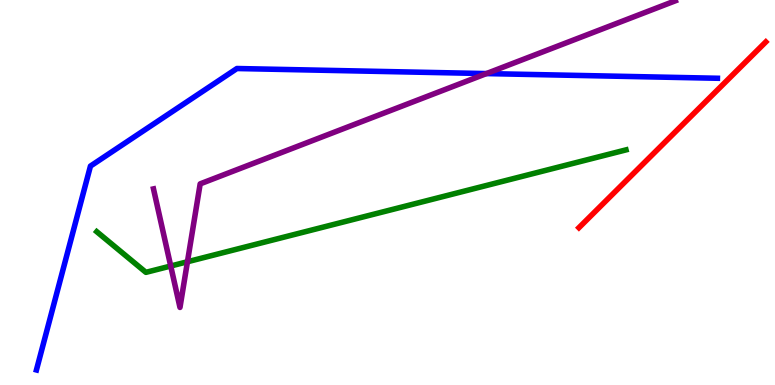[{'lines': ['blue', 'red'], 'intersections': []}, {'lines': ['green', 'red'], 'intersections': []}, {'lines': ['purple', 'red'], 'intersections': []}, {'lines': ['blue', 'green'], 'intersections': []}, {'lines': ['blue', 'purple'], 'intersections': [{'x': 6.28, 'y': 8.09}]}, {'lines': ['green', 'purple'], 'intersections': [{'x': 2.2, 'y': 3.09}, {'x': 2.42, 'y': 3.2}]}]